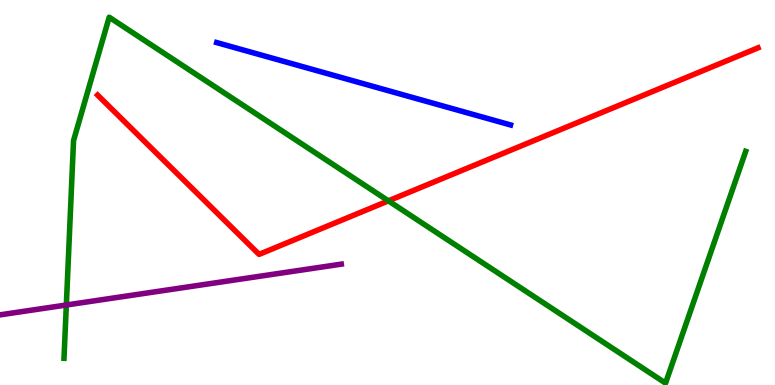[{'lines': ['blue', 'red'], 'intersections': []}, {'lines': ['green', 'red'], 'intersections': [{'x': 5.01, 'y': 4.78}]}, {'lines': ['purple', 'red'], 'intersections': []}, {'lines': ['blue', 'green'], 'intersections': []}, {'lines': ['blue', 'purple'], 'intersections': []}, {'lines': ['green', 'purple'], 'intersections': [{'x': 0.856, 'y': 2.08}]}]